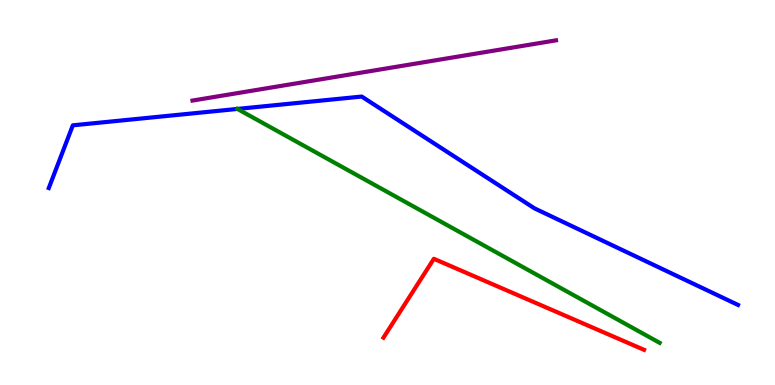[{'lines': ['blue', 'red'], 'intersections': []}, {'lines': ['green', 'red'], 'intersections': []}, {'lines': ['purple', 'red'], 'intersections': []}, {'lines': ['blue', 'green'], 'intersections': [{'x': 3.06, 'y': 7.17}]}, {'lines': ['blue', 'purple'], 'intersections': []}, {'lines': ['green', 'purple'], 'intersections': []}]